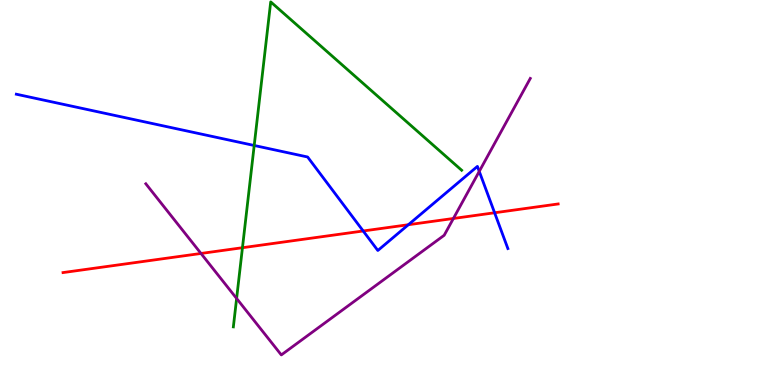[{'lines': ['blue', 'red'], 'intersections': [{'x': 4.69, 'y': 4.0}, {'x': 5.27, 'y': 4.16}, {'x': 6.38, 'y': 4.47}]}, {'lines': ['green', 'red'], 'intersections': [{'x': 3.13, 'y': 3.57}]}, {'lines': ['purple', 'red'], 'intersections': [{'x': 2.59, 'y': 3.42}, {'x': 5.85, 'y': 4.33}]}, {'lines': ['blue', 'green'], 'intersections': [{'x': 3.28, 'y': 6.22}]}, {'lines': ['blue', 'purple'], 'intersections': [{'x': 6.18, 'y': 5.55}]}, {'lines': ['green', 'purple'], 'intersections': [{'x': 3.05, 'y': 2.25}]}]